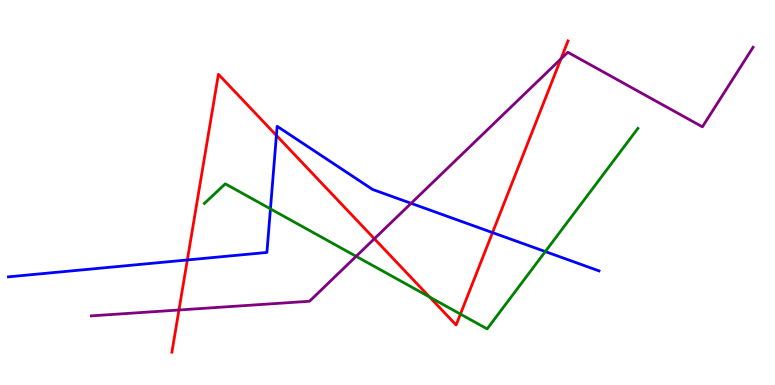[{'lines': ['blue', 'red'], 'intersections': [{'x': 2.42, 'y': 3.25}, {'x': 3.57, 'y': 6.48}, {'x': 6.36, 'y': 3.96}]}, {'lines': ['green', 'red'], 'intersections': [{'x': 5.54, 'y': 2.28}, {'x': 5.94, 'y': 1.84}]}, {'lines': ['purple', 'red'], 'intersections': [{'x': 2.31, 'y': 1.95}, {'x': 4.83, 'y': 3.8}, {'x': 7.24, 'y': 8.47}]}, {'lines': ['blue', 'green'], 'intersections': [{'x': 3.49, 'y': 4.58}, {'x': 7.04, 'y': 3.47}]}, {'lines': ['blue', 'purple'], 'intersections': [{'x': 5.3, 'y': 4.72}]}, {'lines': ['green', 'purple'], 'intersections': [{'x': 4.6, 'y': 3.34}]}]